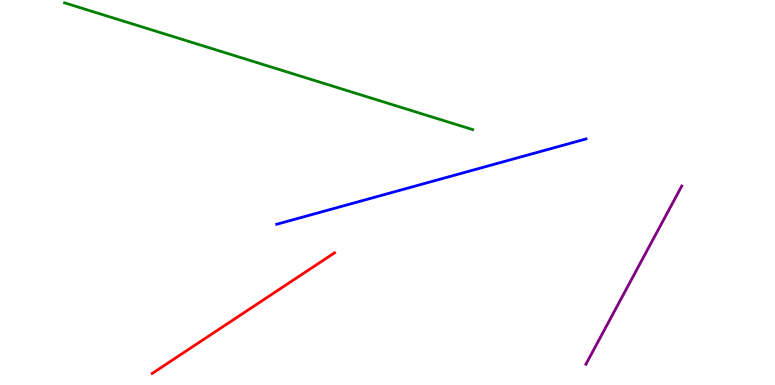[{'lines': ['blue', 'red'], 'intersections': []}, {'lines': ['green', 'red'], 'intersections': []}, {'lines': ['purple', 'red'], 'intersections': []}, {'lines': ['blue', 'green'], 'intersections': []}, {'lines': ['blue', 'purple'], 'intersections': []}, {'lines': ['green', 'purple'], 'intersections': []}]